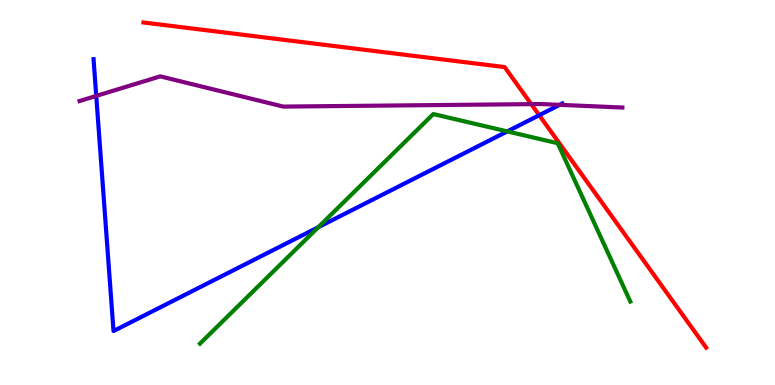[{'lines': ['blue', 'red'], 'intersections': [{'x': 6.96, 'y': 7.01}]}, {'lines': ['green', 'red'], 'intersections': []}, {'lines': ['purple', 'red'], 'intersections': [{'x': 6.85, 'y': 7.3}]}, {'lines': ['blue', 'green'], 'intersections': [{'x': 4.11, 'y': 4.1}, {'x': 6.55, 'y': 6.59}]}, {'lines': ['blue', 'purple'], 'intersections': [{'x': 1.24, 'y': 7.51}, {'x': 7.22, 'y': 7.28}]}, {'lines': ['green', 'purple'], 'intersections': []}]